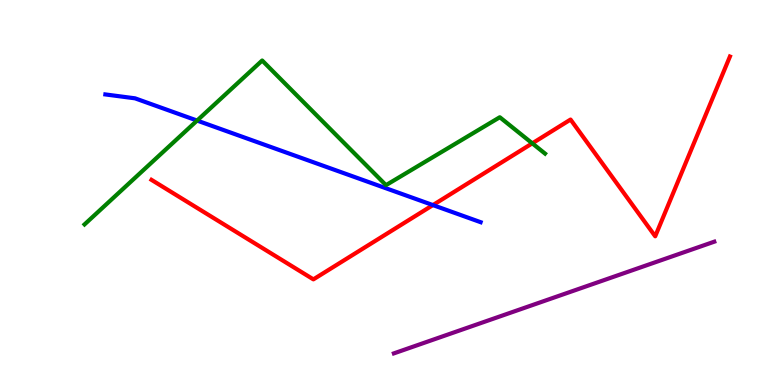[{'lines': ['blue', 'red'], 'intersections': [{'x': 5.59, 'y': 4.67}]}, {'lines': ['green', 'red'], 'intersections': [{'x': 6.87, 'y': 6.28}]}, {'lines': ['purple', 'red'], 'intersections': []}, {'lines': ['blue', 'green'], 'intersections': [{'x': 2.54, 'y': 6.87}]}, {'lines': ['blue', 'purple'], 'intersections': []}, {'lines': ['green', 'purple'], 'intersections': []}]